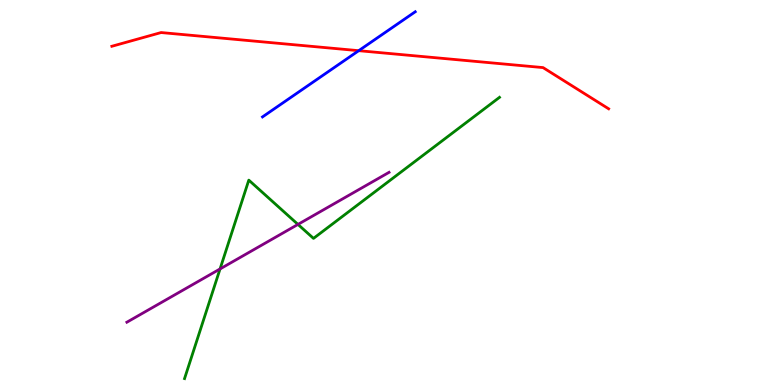[{'lines': ['blue', 'red'], 'intersections': [{'x': 4.63, 'y': 8.68}]}, {'lines': ['green', 'red'], 'intersections': []}, {'lines': ['purple', 'red'], 'intersections': []}, {'lines': ['blue', 'green'], 'intersections': []}, {'lines': ['blue', 'purple'], 'intersections': []}, {'lines': ['green', 'purple'], 'intersections': [{'x': 2.84, 'y': 3.01}, {'x': 3.84, 'y': 4.17}]}]